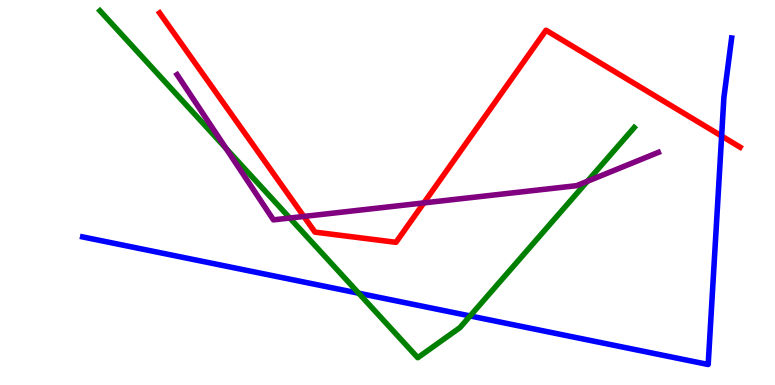[{'lines': ['blue', 'red'], 'intersections': [{'x': 9.31, 'y': 6.47}]}, {'lines': ['green', 'red'], 'intersections': []}, {'lines': ['purple', 'red'], 'intersections': [{'x': 3.92, 'y': 4.38}, {'x': 5.47, 'y': 4.73}]}, {'lines': ['blue', 'green'], 'intersections': [{'x': 4.63, 'y': 2.38}, {'x': 6.07, 'y': 1.79}]}, {'lines': ['blue', 'purple'], 'intersections': []}, {'lines': ['green', 'purple'], 'intersections': [{'x': 2.92, 'y': 6.15}, {'x': 3.74, 'y': 4.34}, {'x': 7.58, 'y': 5.29}]}]